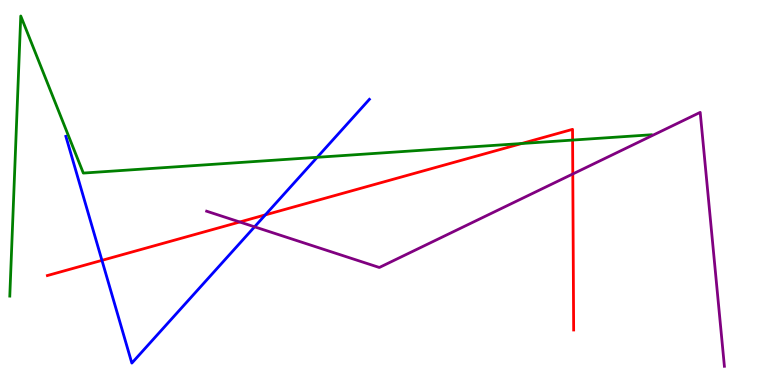[{'lines': ['blue', 'red'], 'intersections': [{'x': 1.32, 'y': 3.24}, {'x': 3.42, 'y': 4.42}]}, {'lines': ['green', 'red'], 'intersections': [{'x': 6.73, 'y': 6.27}, {'x': 7.39, 'y': 6.36}]}, {'lines': ['purple', 'red'], 'intersections': [{'x': 3.09, 'y': 4.23}, {'x': 7.39, 'y': 5.48}]}, {'lines': ['blue', 'green'], 'intersections': [{'x': 4.09, 'y': 5.91}]}, {'lines': ['blue', 'purple'], 'intersections': [{'x': 3.28, 'y': 4.11}]}, {'lines': ['green', 'purple'], 'intersections': []}]